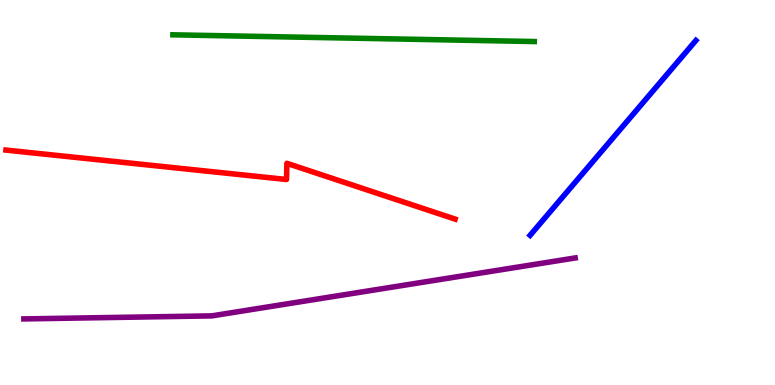[{'lines': ['blue', 'red'], 'intersections': []}, {'lines': ['green', 'red'], 'intersections': []}, {'lines': ['purple', 'red'], 'intersections': []}, {'lines': ['blue', 'green'], 'intersections': []}, {'lines': ['blue', 'purple'], 'intersections': []}, {'lines': ['green', 'purple'], 'intersections': []}]